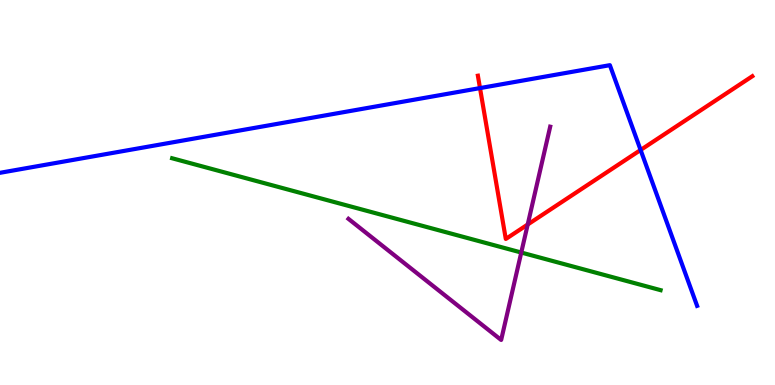[{'lines': ['blue', 'red'], 'intersections': [{'x': 6.19, 'y': 7.71}, {'x': 8.27, 'y': 6.1}]}, {'lines': ['green', 'red'], 'intersections': []}, {'lines': ['purple', 'red'], 'intersections': [{'x': 6.81, 'y': 4.17}]}, {'lines': ['blue', 'green'], 'intersections': []}, {'lines': ['blue', 'purple'], 'intersections': []}, {'lines': ['green', 'purple'], 'intersections': [{'x': 6.73, 'y': 3.44}]}]